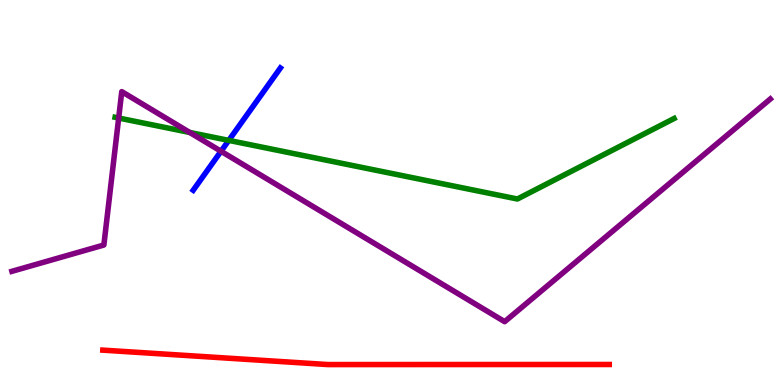[{'lines': ['blue', 'red'], 'intersections': []}, {'lines': ['green', 'red'], 'intersections': []}, {'lines': ['purple', 'red'], 'intersections': []}, {'lines': ['blue', 'green'], 'intersections': [{'x': 2.95, 'y': 6.35}]}, {'lines': ['blue', 'purple'], 'intersections': [{'x': 2.85, 'y': 6.07}]}, {'lines': ['green', 'purple'], 'intersections': [{'x': 1.53, 'y': 6.93}, {'x': 2.45, 'y': 6.56}]}]